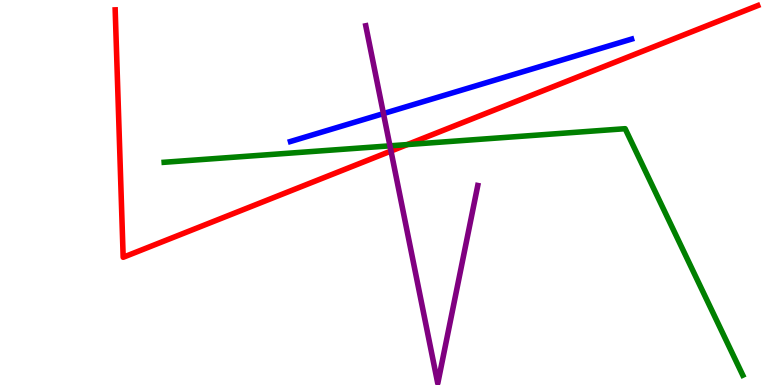[{'lines': ['blue', 'red'], 'intersections': []}, {'lines': ['green', 'red'], 'intersections': [{'x': 5.26, 'y': 6.24}]}, {'lines': ['purple', 'red'], 'intersections': [{'x': 5.05, 'y': 6.08}]}, {'lines': ['blue', 'green'], 'intersections': []}, {'lines': ['blue', 'purple'], 'intersections': [{'x': 4.95, 'y': 7.05}]}, {'lines': ['green', 'purple'], 'intersections': [{'x': 5.03, 'y': 6.21}]}]